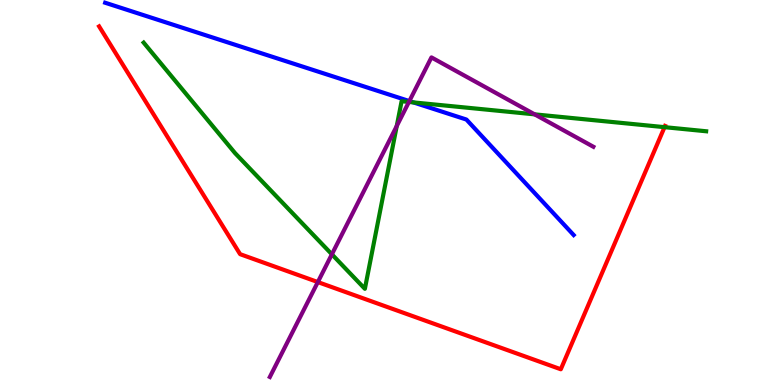[{'lines': ['blue', 'red'], 'intersections': []}, {'lines': ['green', 'red'], 'intersections': [{'x': 8.57, 'y': 6.7}]}, {'lines': ['purple', 'red'], 'intersections': [{'x': 4.1, 'y': 2.67}]}, {'lines': ['blue', 'green'], 'intersections': [{'x': 5.33, 'y': 7.34}]}, {'lines': ['blue', 'purple'], 'intersections': [{'x': 5.28, 'y': 7.37}]}, {'lines': ['green', 'purple'], 'intersections': [{'x': 4.28, 'y': 3.39}, {'x': 5.12, 'y': 6.73}, {'x': 5.28, 'y': 7.35}, {'x': 6.9, 'y': 7.03}]}]